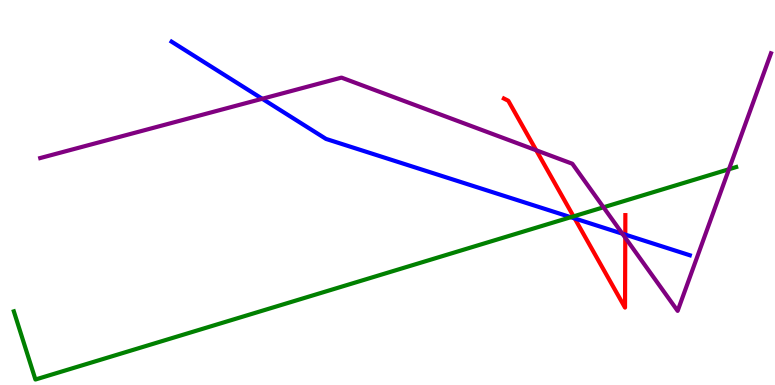[{'lines': ['blue', 'red'], 'intersections': [{'x': 7.42, 'y': 4.33}, {'x': 8.07, 'y': 3.91}]}, {'lines': ['green', 'red'], 'intersections': [{'x': 7.4, 'y': 4.38}]}, {'lines': ['purple', 'red'], 'intersections': [{'x': 6.92, 'y': 6.1}, {'x': 8.07, 'y': 3.83}]}, {'lines': ['blue', 'green'], 'intersections': [{'x': 7.37, 'y': 4.36}]}, {'lines': ['blue', 'purple'], 'intersections': [{'x': 3.38, 'y': 7.43}, {'x': 8.03, 'y': 3.93}]}, {'lines': ['green', 'purple'], 'intersections': [{'x': 7.79, 'y': 4.62}, {'x': 9.41, 'y': 5.6}]}]